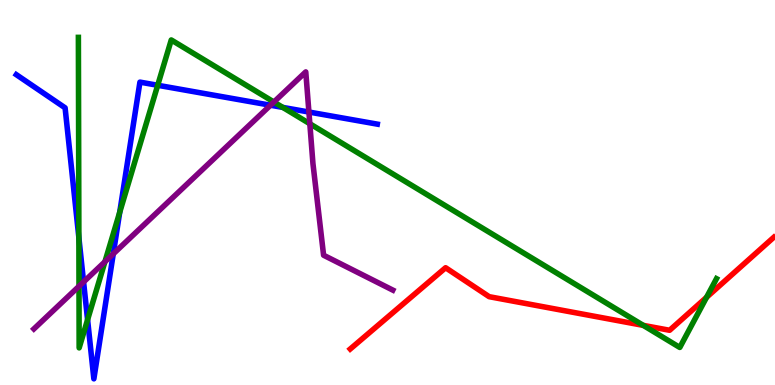[{'lines': ['blue', 'red'], 'intersections': []}, {'lines': ['green', 'red'], 'intersections': [{'x': 8.3, 'y': 1.55}, {'x': 9.12, 'y': 2.28}]}, {'lines': ['purple', 'red'], 'intersections': []}, {'lines': ['blue', 'green'], 'intersections': [{'x': 1.02, 'y': 3.83}, {'x': 1.13, 'y': 1.7}, {'x': 1.54, 'y': 4.49}, {'x': 2.03, 'y': 7.79}, {'x': 3.65, 'y': 7.21}]}, {'lines': ['blue', 'purple'], 'intersections': [{'x': 1.08, 'y': 2.68}, {'x': 1.46, 'y': 3.41}, {'x': 3.49, 'y': 7.27}, {'x': 3.99, 'y': 7.09}]}, {'lines': ['green', 'purple'], 'intersections': [{'x': 1.02, 'y': 2.56}, {'x': 1.35, 'y': 3.2}, {'x': 3.53, 'y': 7.35}, {'x': 4.0, 'y': 6.79}]}]